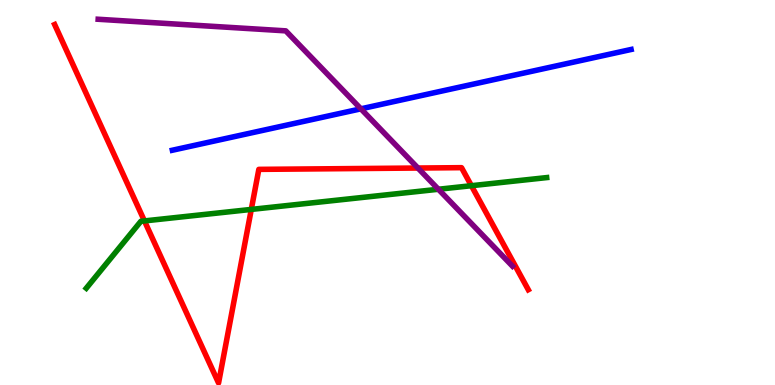[{'lines': ['blue', 'red'], 'intersections': []}, {'lines': ['green', 'red'], 'intersections': [{'x': 1.86, 'y': 4.26}, {'x': 3.24, 'y': 4.56}, {'x': 6.08, 'y': 5.18}]}, {'lines': ['purple', 'red'], 'intersections': [{'x': 5.39, 'y': 5.64}]}, {'lines': ['blue', 'green'], 'intersections': []}, {'lines': ['blue', 'purple'], 'intersections': [{'x': 4.66, 'y': 7.17}]}, {'lines': ['green', 'purple'], 'intersections': [{'x': 5.66, 'y': 5.08}]}]